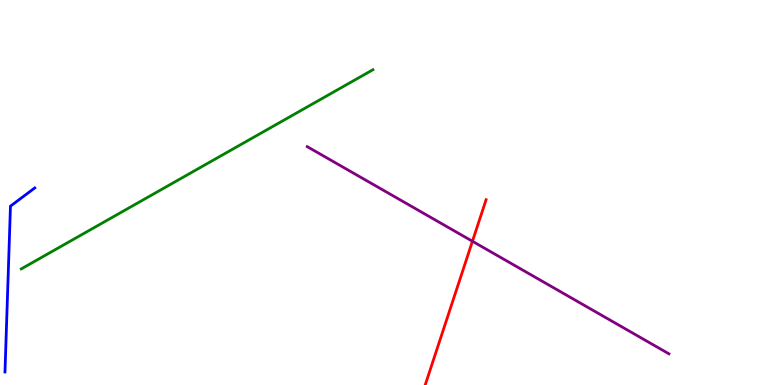[{'lines': ['blue', 'red'], 'intersections': []}, {'lines': ['green', 'red'], 'intersections': []}, {'lines': ['purple', 'red'], 'intersections': [{'x': 6.1, 'y': 3.73}]}, {'lines': ['blue', 'green'], 'intersections': []}, {'lines': ['blue', 'purple'], 'intersections': []}, {'lines': ['green', 'purple'], 'intersections': []}]